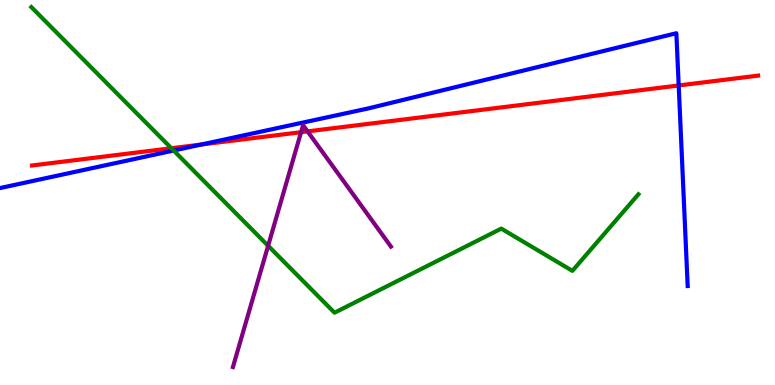[{'lines': ['blue', 'red'], 'intersections': [{'x': 2.6, 'y': 6.25}, {'x': 8.76, 'y': 7.78}]}, {'lines': ['green', 'red'], 'intersections': [{'x': 2.21, 'y': 6.15}]}, {'lines': ['purple', 'red'], 'intersections': [{'x': 3.88, 'y': 6.57}, {'x': 3.97, 'y': 6.59}]}, {'lines': ['blue', 'green'], 'intersections': [{'x': 2.24, 'y': 6.09}]}, {'lines': ['blue', 'purple'], 'intersections': []}, {'lines': ['green', 'purple'], 'intersections': [{'x': 3.46, 'y': 3.62}]}]